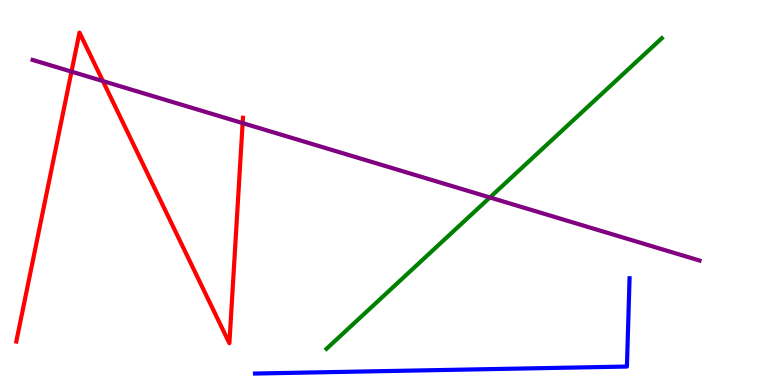[{'lines': ['blue', 'red'], 'intersections': []}, {'lines': ['green', 'red'], 'intersections': []}, {'lines': ['purple', 'red'], 'intersections': [{'x': 0.923, 'y': 8.14}, {'x': 1.33, 'y': 7.89}, {'x': 3.13, 'y': 6.8}]}, {'lines': ['blue', 'green'], 'intersections': []}, {'lines': ['blue', 'purple'], 'intersections': []}, {'lines': ['green', 'purple'], 'intersections': [{'x': 6.32, 'y': 4.87}]}]